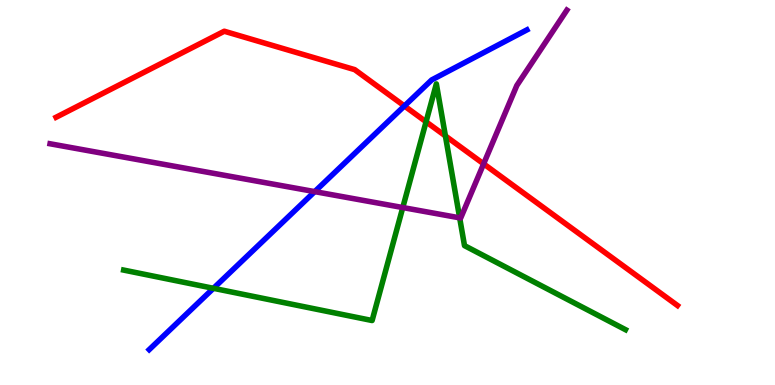[{'lines': ['blue', 'red'], 'intersections': [{'x': 5.22, 'y': 7.25}]}, {'lines': ['green', 'red'], 'intersections': [{'x': 5.5, 'y': 6.84}, {'x': 5.75, 'y': 6.47}]}, {'lines': ['purple', 'red'], 'intersections': [{'x': 6.24, 'y': 5.74}]}, {'lines': ['blue', 'green'], 'intersections': [{'x': 2.75, 'y': 2.51}]}, {'lines': ['blue', 'purple'], 'intersections': [{'x': 4.06, 'y': 5.02}]}, {'lines': ['green', 'purple'], 'intersections': [{'x': 5.2, 'y': 4.61}, {'x': 5.93, 'y': 4.34}]}]